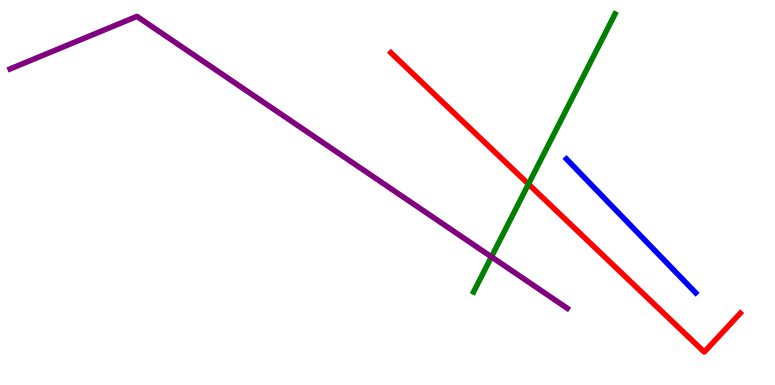[{'lines': ['blue', 'red'], 'intersections': []}, {'lines': ['green', 'red'], 'intersections': [{'x': 6.82, 'y': 5.22}]}, {'lines': ['purple', 'red'], 'intersections': []}, {'lines': ['blue', 'green'], 'intersections': []}, {'lines': ['blue', 'purple'], 'intersections': []}, {'lines': ['green', 'purple'], 'intersections': [{'x': 6.34, 'y': 3.33}]}]